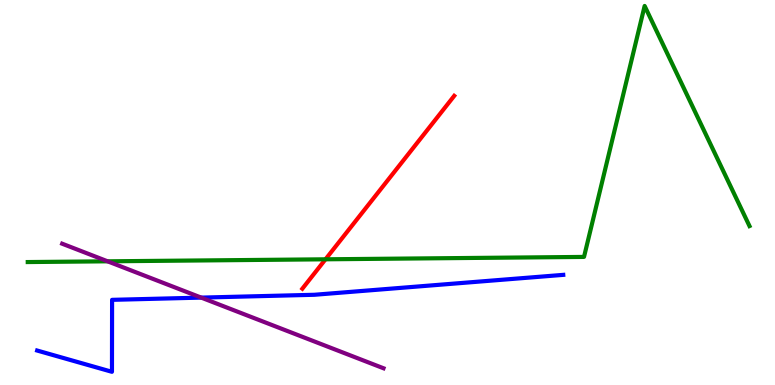[{'lines': ['blue', 'red'], 'intersections': []}, {'lines': ['green', 'red'], 'intersections': [{'x': 4.2, 'y': 3.26}]}, {'lines': ['purple', 'red'], 'intersections': []}, {'lines': ['blue', 'green'], 'intersections': []}, {'lines': ['blue', 'purple'], 'intersections': [{'x': 2.6, 'y': 2.27}]}, {'lines': ['green', 'purple'], 'intersections': [{'x': 1.39, 'y': 3.21}]}]